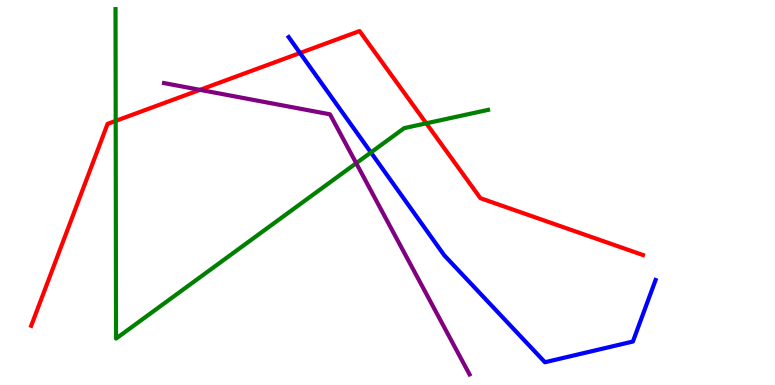[{'lines': ['blue', 'red'], 'intersections': [{'x': 3.87, 'y': 8.62}]}, {'lines': ['green', 'red'], 'intersections': [{'x': 1.49, 'y': 6.86}, {'x': 5.5, 'y': 6.8}]}, {'lines': ['purple', 'red'], 'intersections': [{'x': 2.58, 'y': 7.67}]}, {'lines': ['blue', 'green'], 'intersections': [{'x': 4.79, 'y': 6.04}]}, {'lines': ['blue', 'purple'], 'intersections': []}, {'lines': ['green', 'purple'], 'intersections': [{'x': 4.6, 'y': 5.76}]}]